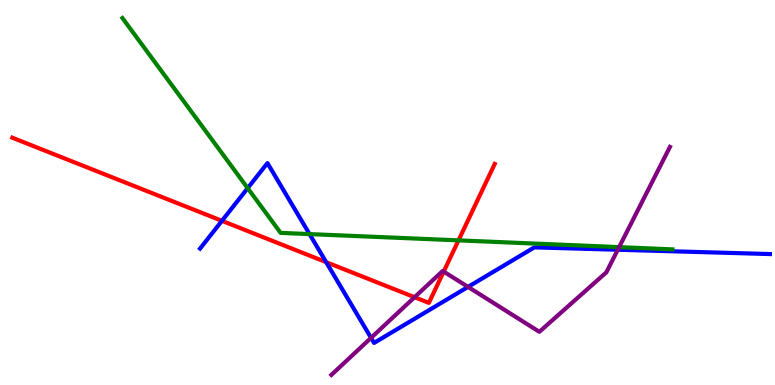[{'lines': ['blue', 'red'], 'intersections': [{'x': 2.86, 'y': 4.26}, {'x': 4.21, 'y': 3.19}]}, {'lines': ['green', 'red'], 'intersections': [{'x': 5.92, 'y': 3.76}]}, {'lines': ['purple', 'red'], 'intersections': [{'x': 5.35, 'y': 2.28}, {'x': 5.73, 'y': 2.95}]}, {'lines': ['blue', 'green'], 'intersections': [{'x': 3.2, 'y': 5.11}, {'x': 3.99, 'y': 3.92}]}, {'lines': ['blue', 'purple'], 'intersections': [{'x': 4.79, 'y': 1.22}, {'x': 6.04, 'y': 2.55}, {'x': 7.97, 'y': 3.51}]}, {'lines': ['green', 'purple'], 'intersections': [{'x': 7.99, 'y': 3.58}]}]